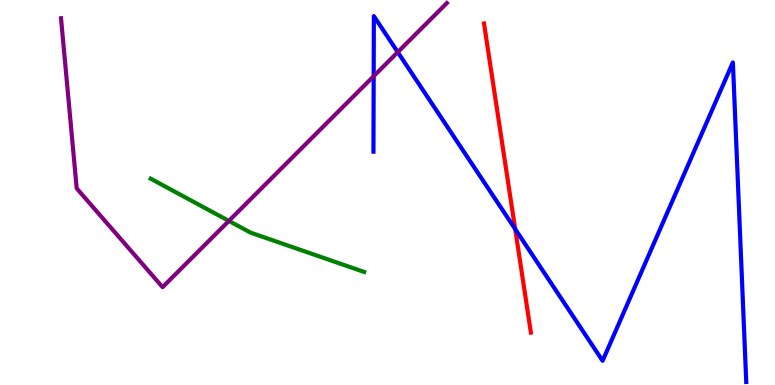[{'lines': ['blue', 'red'], 'intersections': [{'x': 6.65, 'y': 4.05}]}, {'lines': ['green', 'red'], 'intersections': []}, {'lines': ['purple', 'red'], 'intersections': []}, {'lines': ['blue', 'green'], 'intersections': []}, {'lines': ['blue', 'purple'], 'intersections': [{'x': 4.82, 'y': 8.02}, {'x': 5.13, 'y': 8.65}]}, {'lines': ['green', 'purple'], 'intersections': [{'x': 2.95, 'y': 4.26}]}]